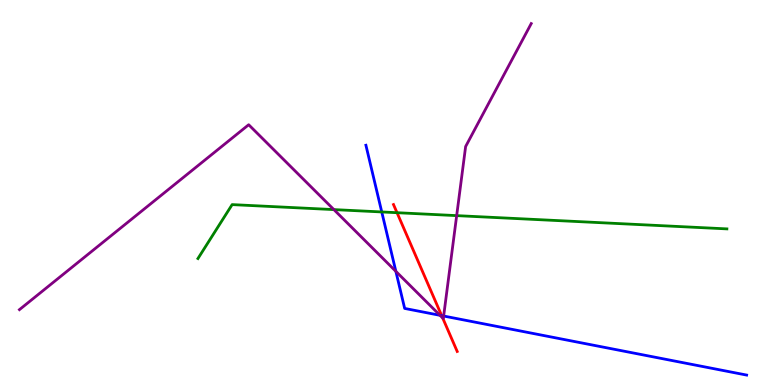[{'lines': ['blue', 'red'], 'intersections': [{'x': 5.7, 'y': 1.8}]}, {'lines': ['green', 'red'], 'intersections': [{'x': 5.12, 'y': 4.48}]}, {'lines': ['purple', 'red'], 'intersections': [{'x': 5.71, 'y': 1.74}]}, {'lines': ['blue', 'green'], 'intersections': [{'x': 4.93, 'y': 4.49}]}, {'lines': ['blue', 'purple'], 'intersections': [{'x': 5.11, 'y': 2.95}, {'x': 5.68, 'y': 1.81}, {'x': 5.72, 'y': 1.79}]}, {'lines': ['green', 'purple'], 'intersections': [{'x': 4.31, 'y': 4.56}, {'x': 5.89, 'y': 4.4}]}]